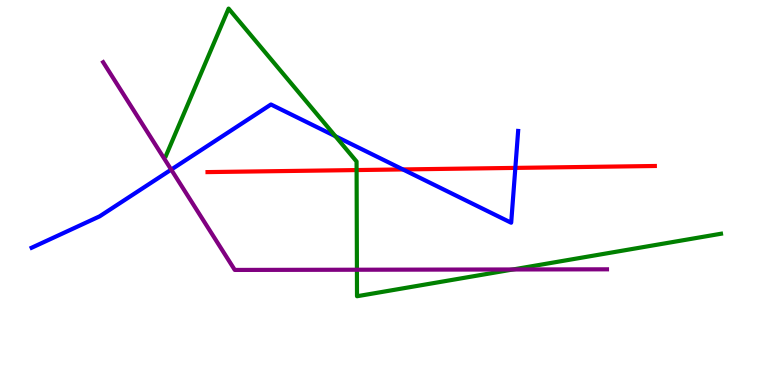[{'lines': ['blue', 'red'], 'intersections': [{'x': 5.2, 'y': 5.6}, {'x': 6.65, 'y': 5.64}]}, {'lines': ['green', 'red'], 'intersections': [{'x': 4.6, 'y': 5.58}]}, {'lines': ['purple', 'red'], 'intersections': []}, {'lines': ['blue', 'green'], 'intersections': [{'x': 4.33, 'y': 6.46}]}, {'lines': ['blue', 'purple'], 'intersections': [{'x': 2.21, 'y': 5.59}]}, {'lines': ['green', 'purple'], 'intersections': [{'x': 4.61, 'y': 2.99}, {'x': 6.62, 'y': 3.0}]}]